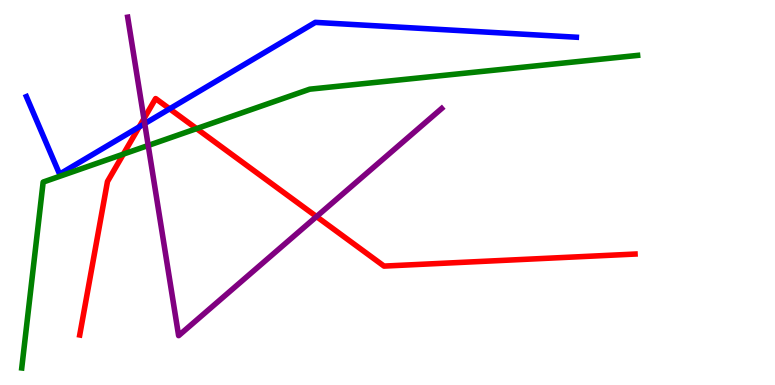[{'lines': ['blue', 'red'], 'intersections': [{'x': 1.8, 'y': 6.7}, {'x': 2.19, 'y': 7.17}]}, {'lines': ['green', 'red'], 'intersections': [{'x': 1.59, 'y': 6.0}, {'x': 2.54, 'y': 6.66}]}, {'lines': ['purple', 'red'], 'intersections': [{'x': 1.86, 'y': 6.92}, {'x': 4.08, 'y': 4.37}]}, {'lines': ['blue', 'green'], 'intersections': []}, {'lines': ['blue', 'purple'], 'intersections': [{'x': 1.87, 'y': 6.79}]}, {'lines': ['green', 'purple'], 'intersections': [{'x': 1.91, 'y': 6.22}]}]